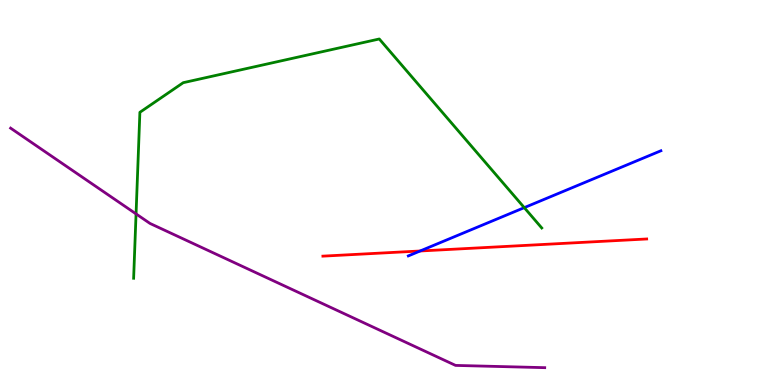[{'lines': ['blue', 'red'], 'intersections': [{'x': 5.42, 'y': 3.48}]}, {'lines': ['green', 'red'], 'intersections': []}, {'lines': ['purple', 'red'], 'intersections': []}, {'lines': ['blue', 'green'], 'intersections': [{'x': 6.76, 'y': 4.61}]}, {'lines': ['blue', 'purple'], 'intersections': []}, {'lines': ['green', 'purple'], 'intersections': [{'x': 1.76, 'y': 4.44}]}]